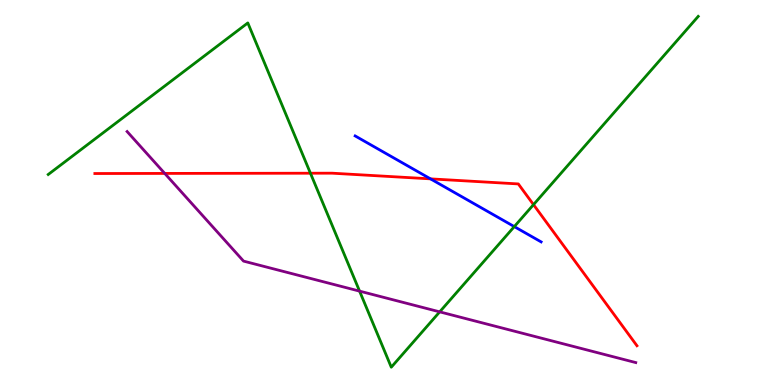[{'lines': ['blue', 'red'], 'intersections': [{'x': 5.55, 'y': 5.35}]}, {'lines': ['green', 'red'], 'intersections': [{'x': 4.01, 'y': 5.5}, {'x': 6.88, 'y': 4.68}]}, {'lines': ['purple', 'red'], 'intersections': [{'x': 2.13, 'y': 5.5}]}, {'lines': ['blue', 'green'], 'intersections': [{'x': 6.64, 'y': 4.11}]}, {'lines': ['blue', 'purple'], 'intersections': []}, {'lines': ['green', 'purple'], 'intersections': [{'x': 4.64, 'y': 2.44}, {'x': 5.67, 'y': 1.9}]}]